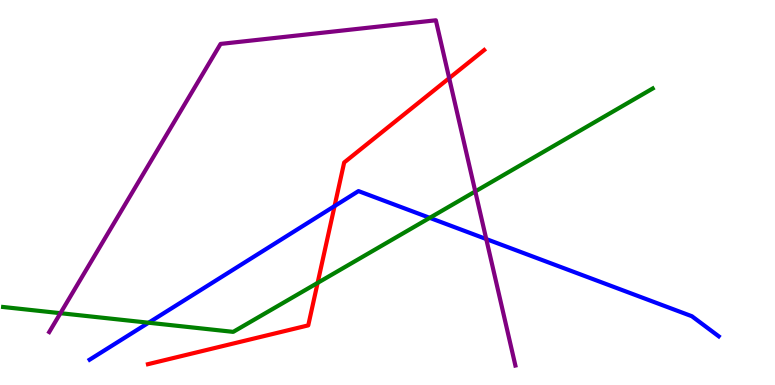[{'lines': ['blue', 'red'], 'intersections': [{'x': 4.32, 'y': 4.65}]}, {'lines': ['green', 'red'], 'intersections': [{'x': 4.1, 'y': 2.65}]}, {'lines': ['purple', 'red'], 'intersections': [{'x': 5.8, 'y': 7.97}]}, {'lines': ['blue', 'green'], 'intersections': [{'x': 1.92, 'y': 1.62}, {'x': 5.55, 'y': 4.34}]}, {'lines': ['blue', 'purple'], 'intersections': [{'x': 6.27, 'y': 3.79}]}, {'lines': ['green', 'purple'], 'intersections': [{'x': 0.78, 'y': 1.87}, {'x': 6.13, 'y': 5.03}]}]